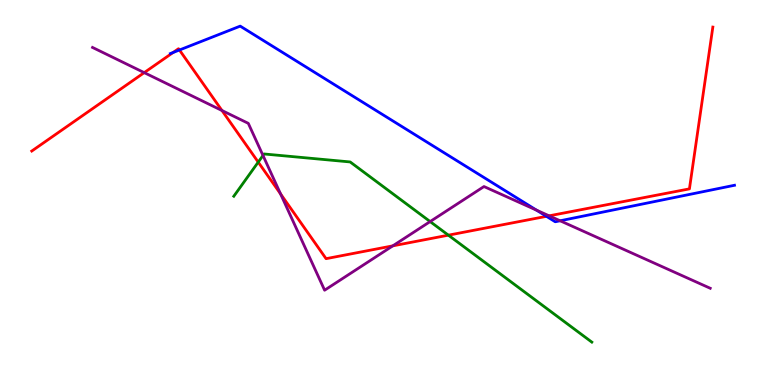[{'lines': ['blue', 'red'], 'intersections': [{'x': 2.23, 'y': 8.64}, {'x': 2.32, 'y': 8.7}, {'x': 7.05, 'y': 4.38}]}, {'lines': ['green', 'red'], 'intersections': [{'x': 3.33, 'y': 5.79}, {'x': 5.79, 'y': 3.89}]}, {'lines': ['purple', 'red'], 'intersections': [{'x': 1.86, 'y': 8.11}, {'x': 2.86, 'y': 7.13}, {'x': 3.62, 'y': 4.96}, {'x': 5.07, 'y': 3.61}, {'x': 7.09, 'y': 4.39}]}, {'lines': ['blue', 'green'], 'intersections': []}, {'lines': ['blue', 'purple'], 'intersections': [{'x': 6.92, 'y': 4.54}, {'x': 7.23, 'y': 4.27}]}, {'lines': ['green', 'purple'], 'intersections': [{'x': 3.39, 'y': 5.96}, {'x': 5.55, 'y': 4.24}]}]